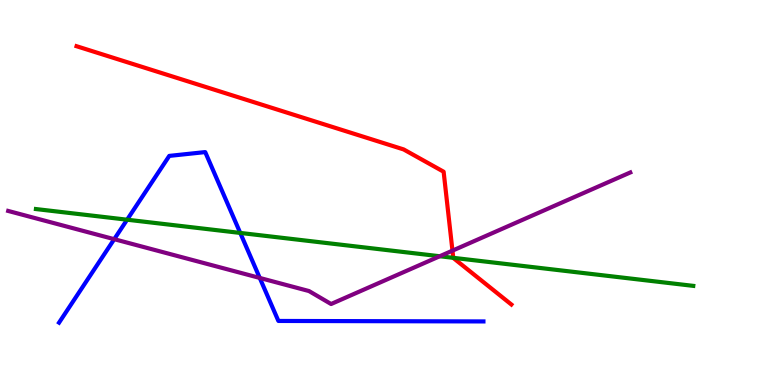[{'lines': ['blue', 'red'], 'intersections': []}, {'lines': ['green', 'red'], 'intersections': [{'x': 5.85, 'y': 3.3}]}, {'lines': ['purple', 'red'], 'intersections': [{'x': 5.84, 'y': 3.49}]}, {'lines': ['blue', 'green'], 'intersections': [{'x': 1.64, 'y': 4.29}, {'x': 3.1, 'y': 3.95}]}, {'lines': ['blue', 'purple'], 'intersections': [{'x': 1.47, 'y': 3.79}, {'x': 3.35, 'y': 2.78}]}, {'lines': ['green', 'purple'], 'intersections': [{'x': 5.67, 'y': 3.34}]}]